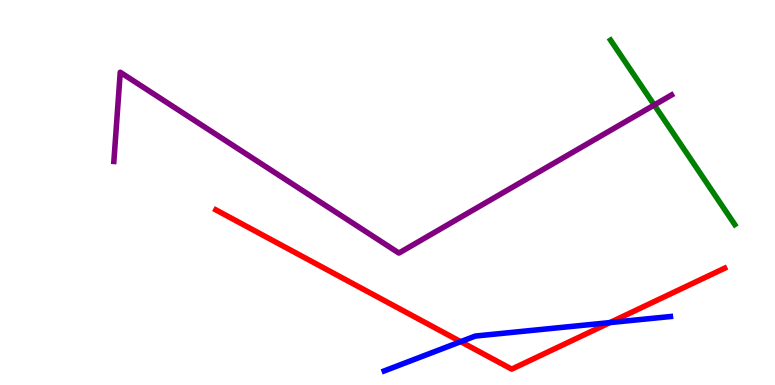[{'lines': ['blue', 'red'], 'intersections': [{'x': 5.94, 'y': 1.13}, {'x': 7.87, 'y': 1.62}]}, {'lines': ['green', 'red'], 'intersections': []}, {'lines': ['purple', 'red'], 'intersections': []}, {'lines': ['blue', 'green'], 'intersections': []}, {'lines': ['blue', 'purple'], 'intersections': []}, {'lines': ['green', 'purple'], 'intersections': [{'x': 8.44, 'y': 7.27}]}]